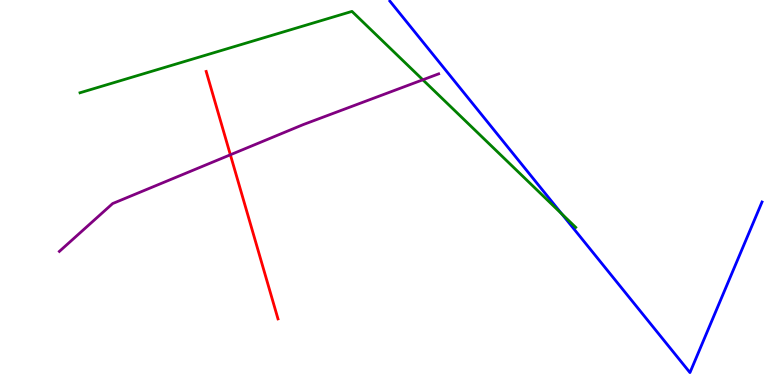[{'lines': ['blue', 'red'], 'intersections': []}, {'lines': ['green', 'red'], 'intersections': []}, {'lines': ['purple', 'red'], 'intersections': [{'x': 2.97, 'y': 5.98}]}, {'lines': ['blue', 'green'], 'intersections': [{'x': 7.25, 'y': 4.44}]}, {'lines': ['blue', 'purple'], 'intersections': []}, {'lines': ['green', 'purple'], 'intersections': [{'x': 5.46, 'y': 7.93}]}]